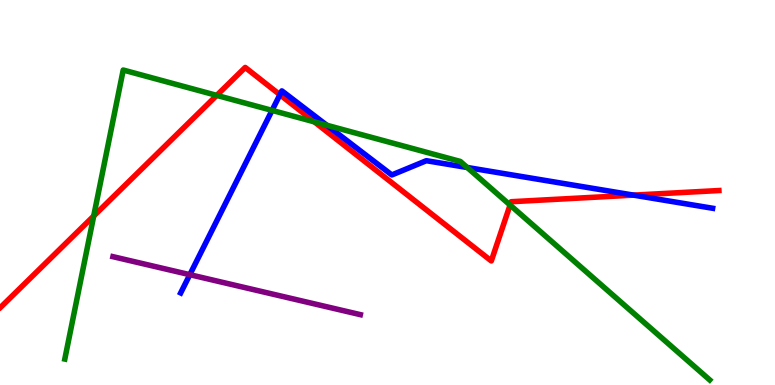[{'lines': ['blue', 'red'], 'intersections': [{'x': 3.61, 'y': 7.54}, {'x': 8.18, 'y': 4.93}]}, {'lines': ['green', 'red'], 'intersections': [{'x': 1.21, 'y': 4.39}, {'x': 2.8, 'y': 7.52}, {'x': 4.06, 'y': 6.83}, {'x': 6.58, 'y': 4.67}]}, {'lines': ['purple', 'red'], 'intersections': []}, {'lines': ['blue', 'green'], 'intersections': [{'x': 3.51, 'y': 7.13}, {'x': 4.22, 'y': 6.75}, {'x': 6.03, 'y': 5.65}]}, {'lines': ['blue', 'purple'], 'intersections': [{'x': 2.45, 'y': 2.87}]}, {'lines': ['green', 'purple'], 'intersections': []}]